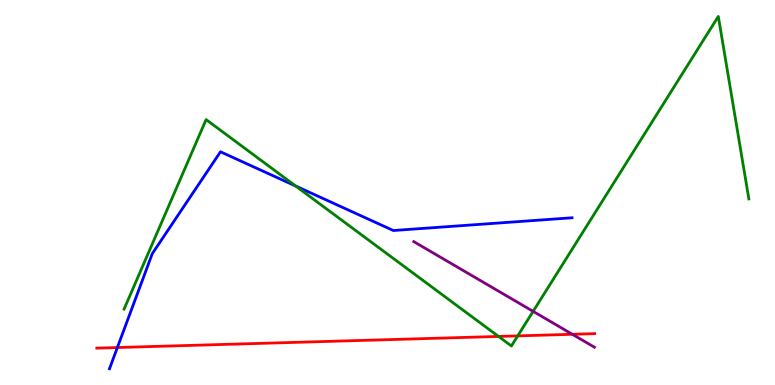[{'lines': ['blue', 'red'], 'intersections': [{'x': 1.51, 'y': 0.973}]}, {'lines': ['green', 'red'], 'intersections': [{'x': 6.43, 'y': 1.26}, {'x': 6.68, 'y': 1.28}]}, {'lines': ['purple', 'red'], 'intersections': [{'x': 7.38, 'y': 1.32}]}, {'lines': ['blue', 'green'], 'intersections': [{'x': 3.82, 'y': 5.17}]}, {'lines': ['blue', 'purple'], 'intersections': []}, {'lines': ['green', 'purple'], 'intersections': [{'x': 6.88, 'y': 1.91}]}]